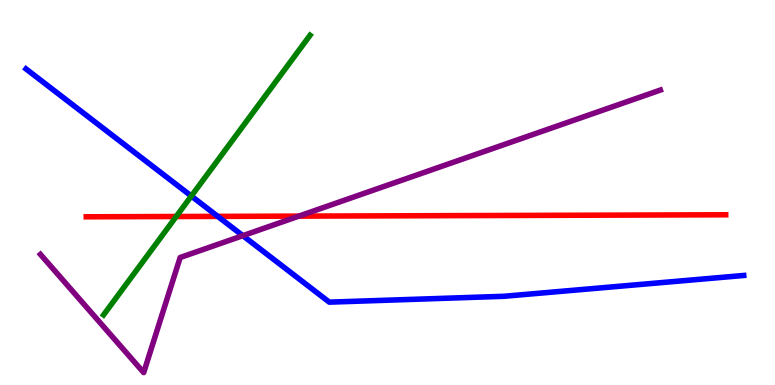[{'lines': ['blue', 'red'], 'intersections': [{'x': 2.81, 'y': 4.38}]}, {'lines': ['green', 'red'], 'intersections': [{'x': 2.27, 'y': 4.38}]}, {'lines': ['purple', 'red'], 'intersections': [{'x': 3.86, 'y': 4.39}]}, {'lines': ['blue', 'green'], 'intersections': [{'x': 2.47, 'y': 4.91}]}, {'lines': ['blue', 'purple'], 'intersections': [{'x': 3.13, 'y': 3.88}]}, {'lines': ['green', 'purple'], 'intersections': []}]